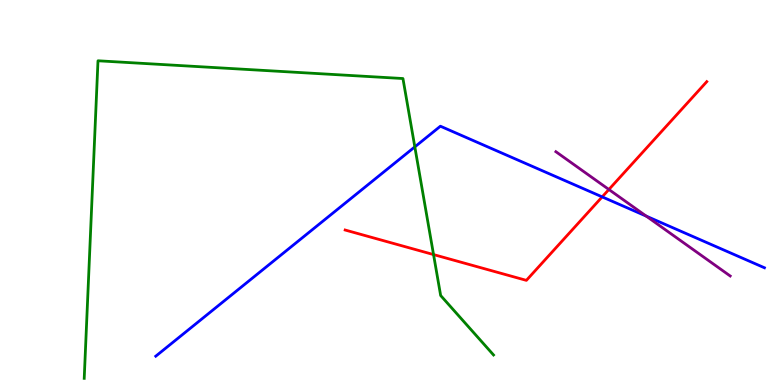[{'lines': ['blue', 'red'], 'intersections': [{'x': 7.77, 'y': 4.89}]}, {'lines': ['green', 'red'], 'intersections': [{'x': 5.59, 'y': 3.39}]}, {'lines': ['purple', 'red'], 'intersections': [{'x': 7.86, 'y': 5.08}]}, {'lines': ['blue', 'green'], 'intersections': [{'x': 5.35, 'y': 6.19}]}, {'lines': ['blue', 'purple'], 'intersections': [{'x': 8.34, 'y': 4.39}]}, {'lines': ['green', 'purple'], 'intersections': []}]